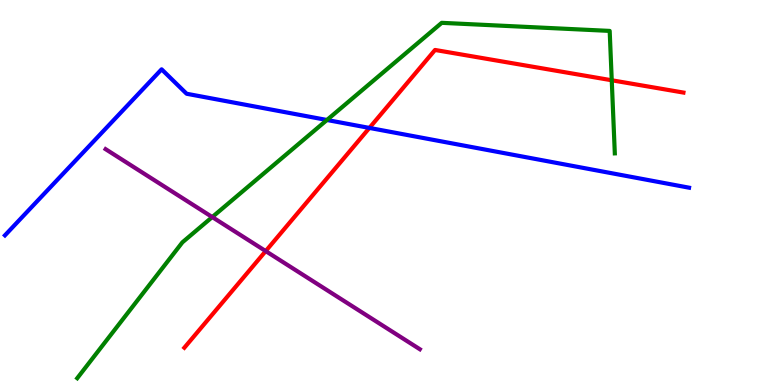[{'lines': ['blue', 'red'], 'intersections': [{'x': 4.77, 'y': 6.68}]}, {'lines': ['green', 'red'], 'intersections': [{'x': 7.89, 'y': 7.92}]}, {'lines': ['purple', 'red'], 'intersections': [{'x': 3.43, 'y': 3.48}]}, {'lines': ['blue', 'green'], 'intersections': [{'x': 4.22, 'y': 6.88}]}, {'lines': ['blue', 'purple'], 'intersections': []}, {'lines': ['green', 'purple'], 'intersections': [{'x': 2.74, 'y': 4.36}]}]